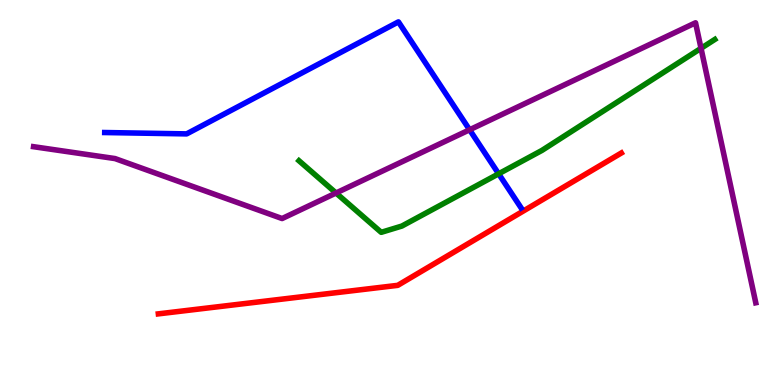[{'lines': ['blue', 'red'], 'intersections': []}, {'lines': ['green', 'red'], 'intersections': []}, {'lines': ['purple', 'red'], 'intersections': []}, {'lines': ['blue', 'green'], 'intersections': [{'x': 6.43, 'y': 5.49}]}, {'lines': ['blue', 'purple'], 'intersections': [{'x': 6.06, 'y': 6.63}]}, {'lines': ['green', 'purple'], 'intersections': [{'x': 4.34, 'y': 4.99}, {'x': 9.05, 'y': 8.75}]}]